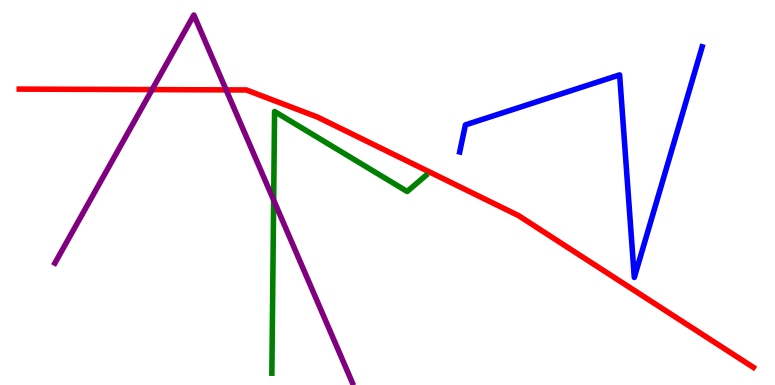[{'lines': ['blue', 'red'], 'intersections': []}, {'lines': ['green', 'red'], 'intersections': []}, {'lines': ['purple', 'red'], 'intersections': [{'x': 1.96, 'y': 7.67}, {'x': 2.92, 'y': 7.67}]}, {'lines': ['blue', 'green'], 'intersections': []}, {'lines': ['blue', 'purple'], 'intersections': []}, {'lines': ['green', 'purple'], 'intersections': [{'x': 3.53, 'y': 4.8}]}]